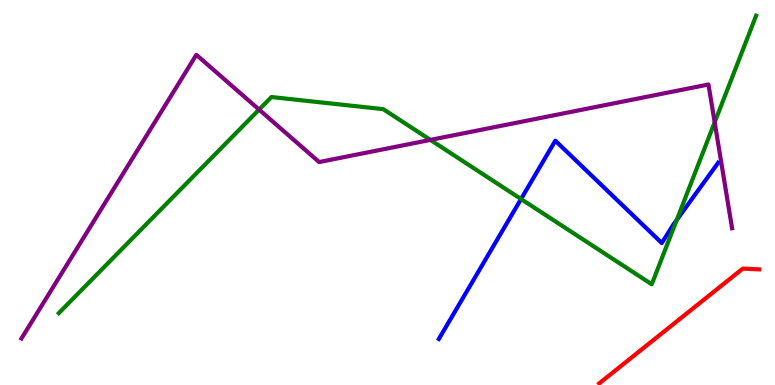[{'lines': ['blue', 'red'], 'intersections': []}, {'lines': ['green', 'red'], 'intersections': []}, {'lines': ['purple', 'red'], 'intersections': []}, {'lines': ['blue', 'green'], 'intersections': [{'x': 6.72, 'y': 4.83}, {'x': 8.73, 'y': 4.29}]}, {'lines': ['blue', 'purple'], 'intersections': []}, {'lines': ['green', 'purple'], 'intersections': [{'x': 3.34, 'y': 7.15}, {'x': 5.55, 'y': 6.37}, {'x': 9.22, 'y': 6.82}]}]